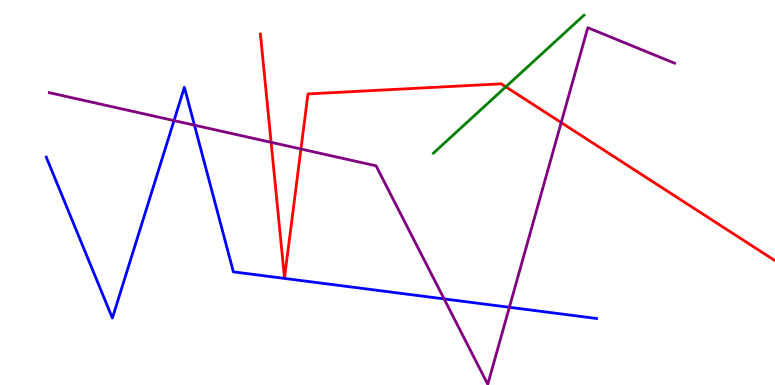[{'lines': ['blue', 'red'], 'intersections': []}, {'lines': ['green', 'red'], 'intersections': [{'x': 6.53, 'y': 7.75}]}, {'lines': ['purple', 'red'], 'intersections': [{'x': 3.5, 'y': 6.3}, {'x': 3.88, 'y': 6.13}, {'x': 7.24, 'y': 6.82}]}, {'lines': ['blue', 'green'], 'intersections': []}, {'lines': ['blue', 'purple'], 'intersections': [{'x': 2.25, 'y': 6.87}, {'x': 2.51, 'y': 6.75}, {'x': 5.73, 'y': 2.24}, {'x': 6.57, 'y': 2.02}]}, {'lines': ['green', 'purple'], 'intersections': []}]